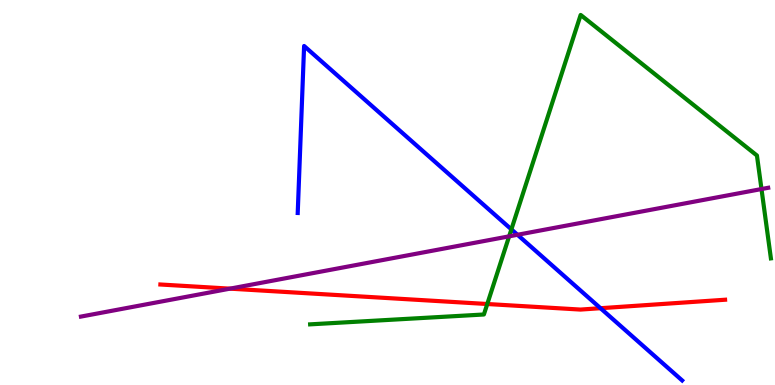[{'lines': ['blue', 'red'], 'intersections': [{'x': 7.75, 'y': 1.99}]}, {'lines': ['green', 'red'], 'intersections': [{'x': 6.29, 'y': 2.1}]}, {'lines': ['purple', 'red'], 'intersections': [{'x': 2.97, 'y': 2.5}]}, {'lines': ['blue', 'green'], 'intersections': [{'x': 6.6, 'y': 4.04}]}, {'lines': ['blue', 'purple'], 'intersections': [{'x': 6.68, 'y': 3.9}]}, {'lines': ['green', 'purple'], 'intersections': [{'x': 6.57, 'y': 3.86}, {'x': 9.83, 'y': 5.09}]}]